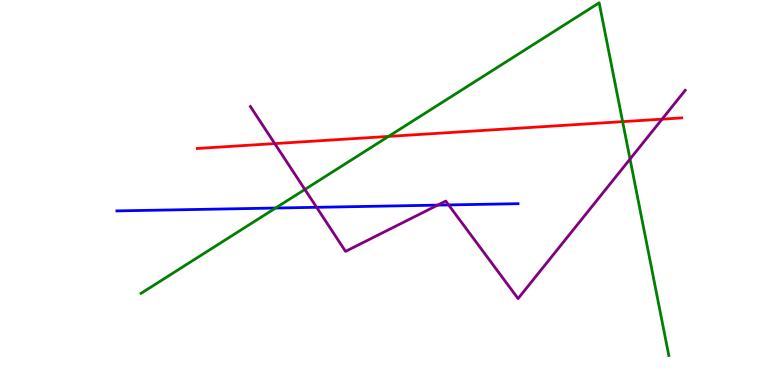[{'lines': ['blue', 'red'], 'intersections': []}, {'lines': ['green', 'red'], 'intersections': [{'x': 5.01, 'y': 6.46}, {'x': 8.03, 'y': 6.84}]}, {'lines': ['purple', 'red'], 'intersections': [{'x': 3.55, 'y': 6.27}, {'x': 8.54, 'y': 6.9}]}, {'lines': ['blue', 'green'], 'intersections': [{'x': 3.56, 'y': 4.6}]}, {'lines': ['blue', 'purple'], 'intersections': [{'x': 4.09, 'y': 4.62}, {'x': 5.65, 'y': 4.67}, {'x': 5.79, 'y': 4.68}]}, {'lines': ['green', 'purple'], 'intersections': [{'x': 3.93, 'y': 5.08}, {'x': 8.13, 'y': 5.87}]}]